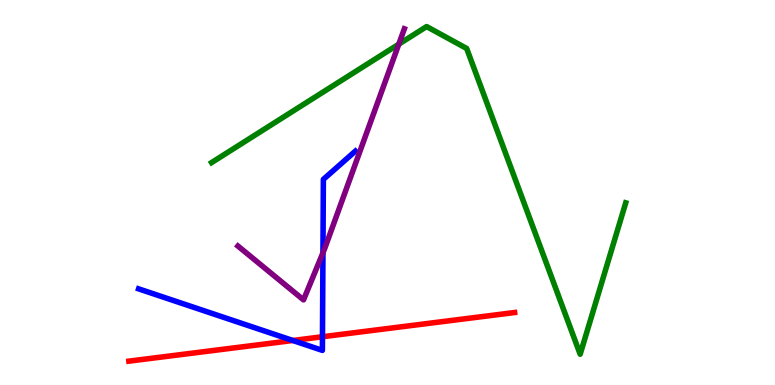[{'lines': ['blue', 'red'], 'intersections': [{'x': 3.78, 'y': 1.16}, {'x': 4.16, 'y': 1.25}]}, {'lines': ['green', 'red'], 'intersections': []}, {'lines': ['purple', 'red'], 'intersections': []}, {'lines': ['blue', 'green'], 'intersections': []}, {'lines': ['blue', 'purple'], 'intersections': [{'x': 4.17, 'y': 3.43}]}, {'lines': ['green', 'purple'], 'intersections': [{'x': 5.15, 'y': 8.85}]}]